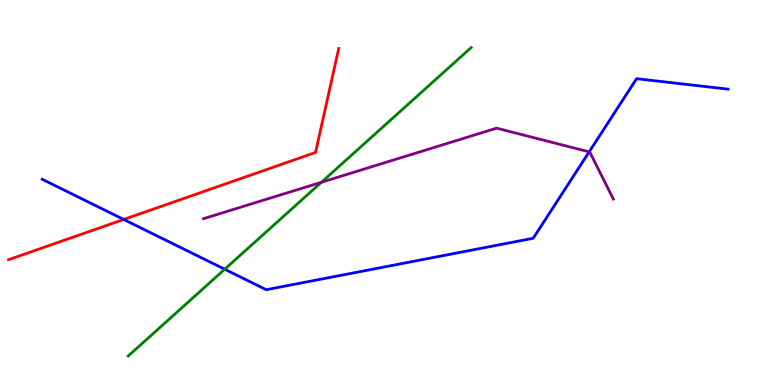[{'lines': ['blue', 'red'], 'intersections': [{'x': 1.6, 'y': 4.3}]}, {'lines': ['green', 'red'], 'intersections': []}, {'lines': ['purple', 'red'], 'intersections': []}, {'lines': ['blue', 'green'], 'intersections': [{'x': 2.9, 'y': 3.01}]}, {'lines': ['blue', 'purple'], 'intersections': [{'x': 7.6, 'y': 6.06}]}, {'lines': ['green', 'purple'], 'intersections': [{'x': 4.15, 'y': 5.27}]}]